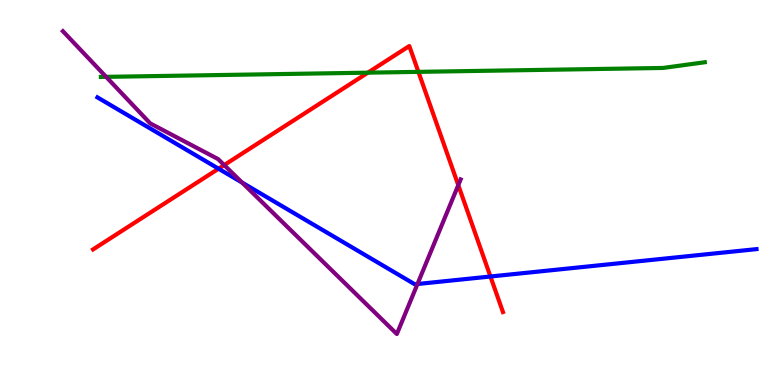[{'lines': ['blue', 'red'], 'intersections': [{'x': 2.82, 'y': 5.62}, {'x': 6.33, 'y': 2.82}]}, {'lines': ['green', 'red'], 'intersections': [{'x': 4.75, 'y': 8.11}, {'x': 5.4, 'y': 8.13}]}, {'lines': ['purple', 'red'], 'intersections': [{'x': 2.89, 'y': 5.71}, {'x': 5.91, 'y': 5.19}]}, {'lines': ['blue', 'green'], 'intersections': []}, {'lines': ['blue', 'purple'], 'intersections': [{'x': 3.12, 'y': 5.26}, {'x': 5.39, 'y': 2.62}]}, {'lines': ['green', 'purple'], 'intersections': [{'x': 1.37, 'y': 8.0}]}]